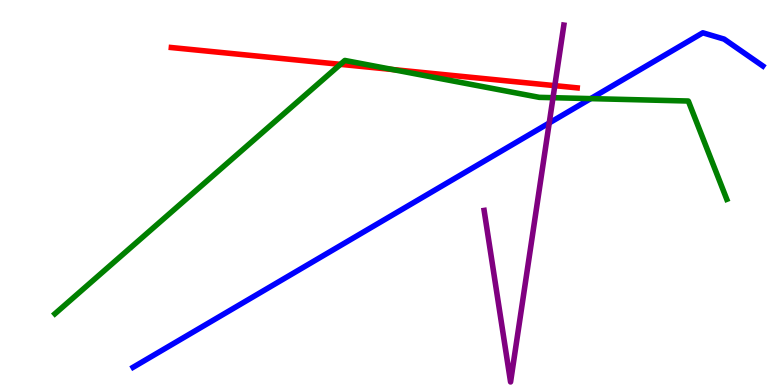[{'lines': ['blue', 'red'], 'intersections': []}, {'lines': ['green', 'red'], 'intersections': [{'x': 4.39, 'y': 8.33}, {'x': 5.07, 'y': 8.19}]}, {'lines': ['purple', 'red'], 'intersections': [{'x': 7.16, 'y': 7.78}]}, {'lines': ['blue', 'green'], 'intersections': [{'x': 7.62, 'y': 7.44}]}, {'lines': ['blue', 'purple'], 'intersections': [{'x': 7.09, 'y': 6.81}]}, {'lines': ['green', 'purple'], 'intersections': [{'x': 7.14, 'y': 7.46}]}]